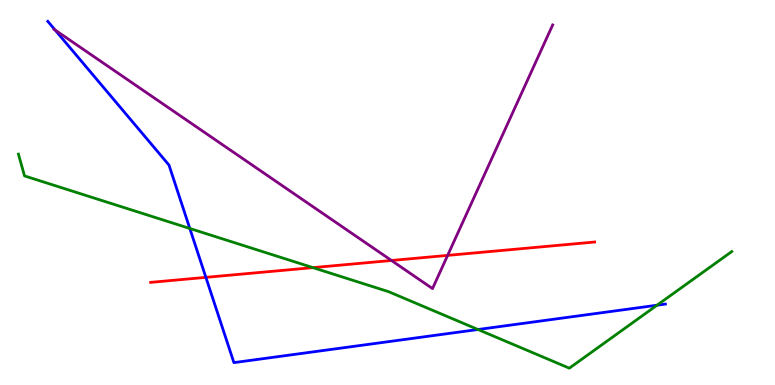[{'lines': ['blue', 'red'], 'intersections': [{'x': 2.66, 'y': 2.8}]}, {'lines': ['green', 'red'], 'intersections': [{'x': 4.04, 'y': 3.05}]}, {'lines': ['purple', 'red'], 'intersections': [{'x': 5.05, 'y': 3.23}, {'x': 5.78, 'y': 3.37}]}, {'lines': ['blue', 'green'], 'intersections': [{'x': 2.45, 'y': 4.07}, {'x': 6.17, 'y': 1.44}, {'x': 8.48, 'y': 2.07}]}, {'lines': ['blue', 'purple'], 'intersections': [{'x': 0.712, 'y': 9.22}]}, {'lines': ['green', 'purple'], 'intersections': []}]